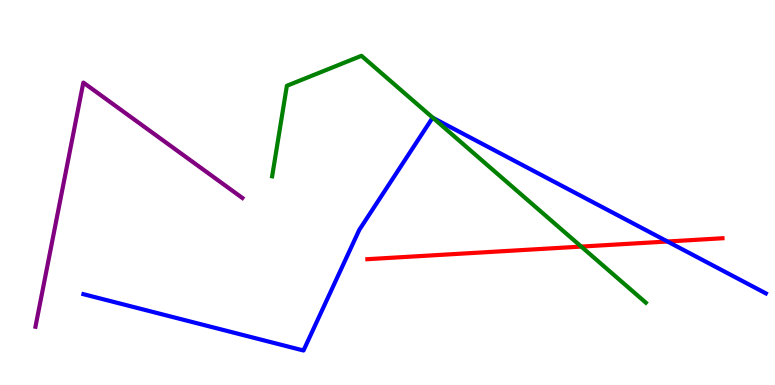[{'lines': ['blue', 'red'], 'intersections': [{'x': 8.61, 'y': 3.73}]}, {'lines': ['green', 'red'], 'intersections': [{'x': 7.5, 'y': 3.6}]}, {'lines': ['purple', 'red'], 'intersections': []}, {'lines': ['blue', 'green'], 'intersections': [{'x': 5.59, 'y': 6.94}]}, {'lines': ['blue', 'purple'], 'intersections': []}, {'lines': ['green', 'purple'], 'intersections': []}]